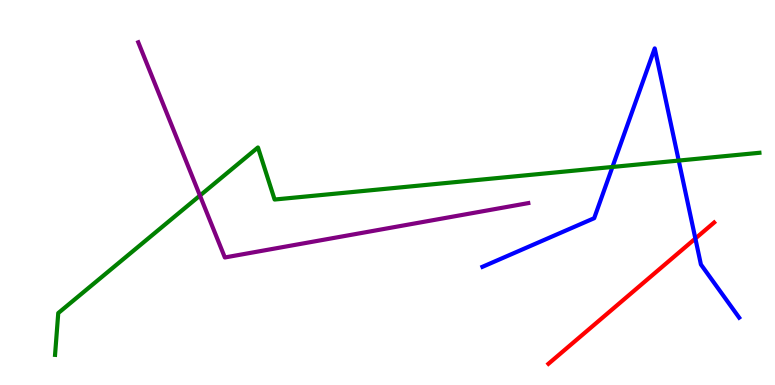[{'lines': ['blue', 'red'], 'intersections': [{'x': 8.97, 'y': 3.8}]}, {'lines': ['green', 'red'], 'intersections': []}, {'lines': ['purple', 'red'], 'intersections': []}, {'lines': ['blue', 'green'], 'intersections': [{'x': 7.9, 'y': 5.66}, {'x': 8.76, 'y': 5.83}]}, {'lines': ['blue', 'purple'], 'intersections': []}, {'lines': ['green', 'purple'], 'intersections': [{'x': 2.58, 'y': 4.92}]}]